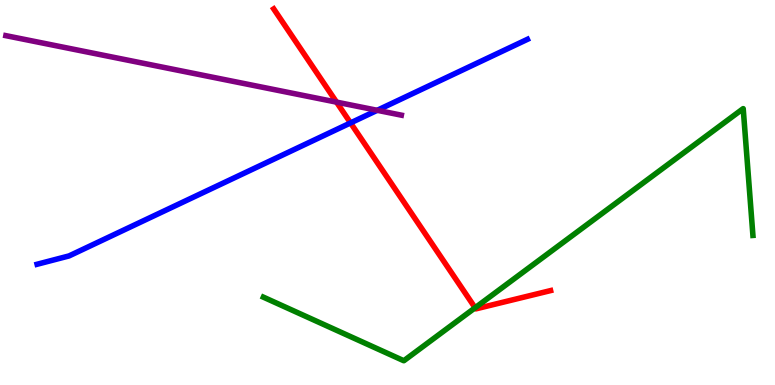[{'lines': ['blue', 'red'], 'intersections': [{'x': 4.52, 'y': 6.81}]}, {'lines': ['green', 'red'], 'intersections': [{'x': 6.13, 'y': 2.01}]}, {'lines': ['purple', 'red'], 'intersections': [{'x': 4.34, 'y': 7.35}]}, {'lines': ['blue', 'green'], 'intersections': []}, {'lines': ['blue', 'purple'], 'intersections': [{'x': 4.87, 'y': 7.13}]}, {'lines': ['green', 'purple'], 'intersections': []}]